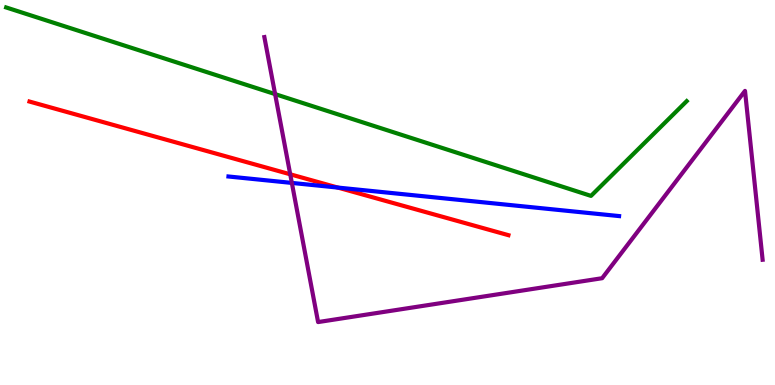[{'lines': ['blue', 'red'], 'intersections': [{'x': 4.36, 'y': 5.13}]}, {'lines': ['green', 'red'], 'intersections': []}, {'lines': ['purple', 'red'], 'intersections': [{'x': 3.74, 'y': 5.47}]}, {'lines': ['blue', 'green'], 'intersections': []}, {'lines': ['blue', 'purple'], 'intersections': [{'x': 3.77, 'y': 5.25}]}, {'lines': ['green', 'purple'], 'intersections': [{'x': 3.55, 'y': 7.56}]}]